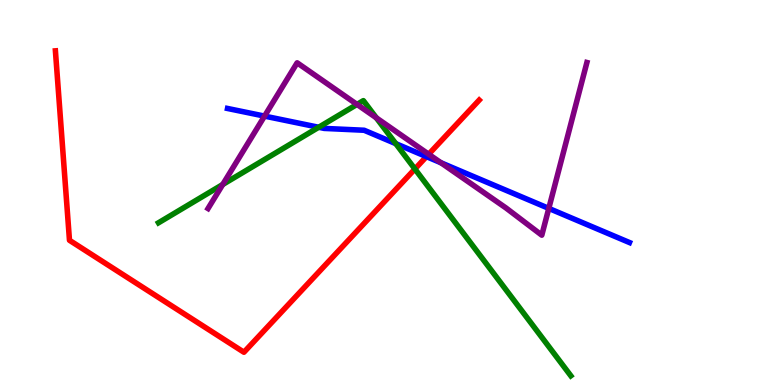[{'lines': ['blue', 'red'], 'intersections': [{'x': 5.5, 'y': 5.93}]}, {'lines': ['green', 'red'], 'intersections': [{'x': 5.35, 'y': 5.61}]}, {'lines': ['purple', 'red'], 'intersections': [{'x': 5.53, 'y': 5.99}]}, {'lines': ['blue', 'green'], 'intersections': [{'x': 4.11, 'y': 6.69}, {'x': 5.11, 'y': 6.27}]}, {'lines': ['blue', 'purple'], 'intersections': [{'x': 3.41, 'y': 6.98}, {'x': 5.69, 'y': 5.77}, {'x': 7.08, 'y': 4.59}]}, {'lines': ['green', 'purple'], 'intersections': [{'x': 2.87, 'y': 5.21}, {'x': 4.61, 'y': 7.29}, {'x': 4.86, 'y': 6.94}]}]